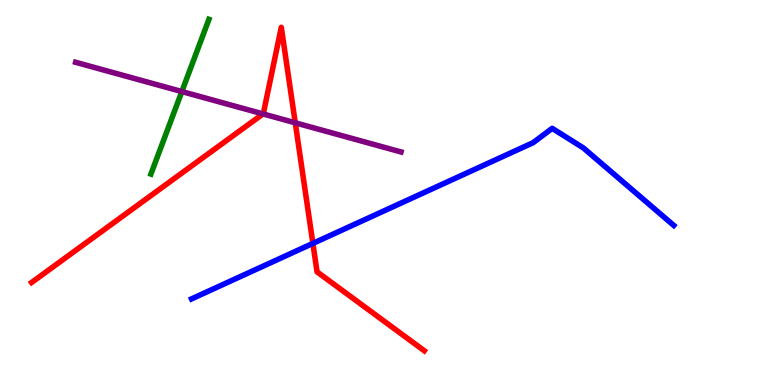[{'lines': ['blue', 'red'], 'intersections': [{'x': 4.04, 'y': 3.68}]}, {'lines': ['green', 'red'], 'intersections': []}, {'lines': ['purple', 'red'], 'intersections': [{'x': 3.39, 'y': 7.04}, {'x': 3.81, 'y': 6.81}]}, {'lines': ['blue', 'green'], 'intersections': []}, {'lines': ['blue', 'purple'], 'intersections': []}, {'lines': ['green', 'purple'], 'intersections': [{'x': 2.35, 'y': 7.62}]}]